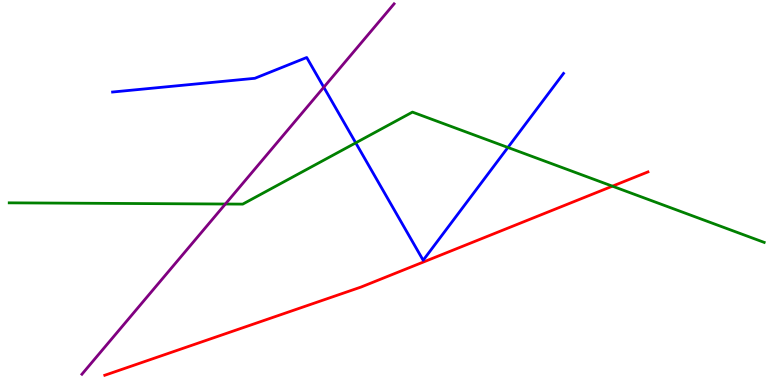[{'lines': ['blue', 'red'], 'intersections': []}, {'lines': ['green', 'red'], 'intersections': [{'x': 7.9, 'y': 5.16}]}, {'lines': ['purple', 'red'], 'intersections': []}, {'lines': ['blue', 'green'], 'intersections': [{'x': 4.59, 'y': 6.29}, {'x': 6.55, 'y': 6.17}]}, {'lines': ['blue', 'purple'], 'intersections': [{'x': 4.18, 'y': 7.73}]}, {'lines': ['green', 'purple'], 'intersections': [{'x': 2.91, 'y': 4.7}]}]